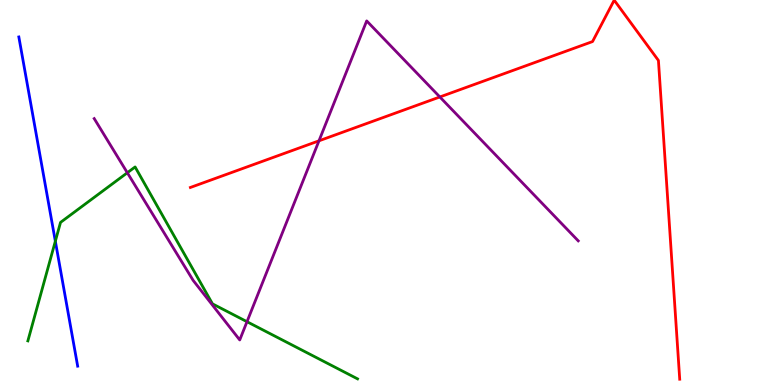[{'lines': ['blue', 'red'], 'intersections': []}, {'lines': ['green', 'red'], 'intersections': []}, {'lines': ['purple', 'red'], 'intersections': [{'x': 4.12, 'y': 6.34}, {'x': 5.68, 'y': 7.48}]}, {'lines': ['blue', 'green'], 'intersections': [{'x': 0.714, 'y': 3.73}]}, {'lines': ['blue', 'purple'], 'intersections': []}, {'lines': ['green', 'purple'], 'intersections': [{'x': 1.64, 'y': 5.51}, {'x': 3.19, 'y': 1.64}]}]